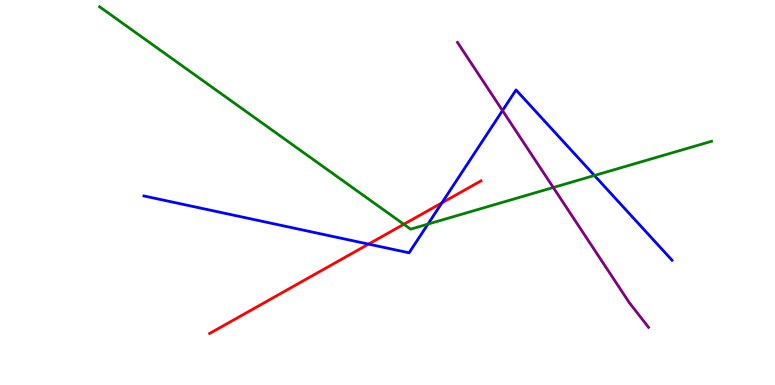[{'lines': ['blue', 'red'], 'intersections': [{'x': 4.76, 'y': 3.66}, {'x': 5.7, 'y': 4.73}]}, {'lines': ['green', 'red'], 'intersections': [{'x': 5.21, 'y': 4.17}]}, {'lines': ['purple', 'red'], 'intersections': []}, {'lines': ['blue', 'green'], 'intersections': [{'x': 5.52, 'y': 4.18}, {'x': 7.67, 'y': 5.44}]}, {'lines': ['blue', 'purple'], 'intersections': [{'x': 6.48, 'y': 7.13}]}, {'lines': ['green', 'purple'], 'intersections': [{'x': 7.14, 'y': 5.13}]}]